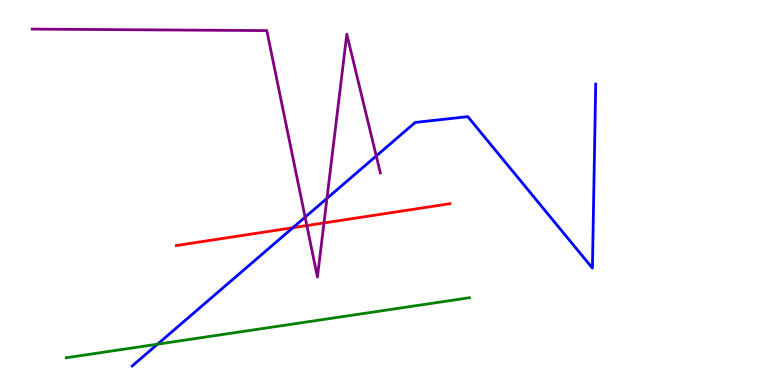[{'lines': ['blue', 'red'], 'intersections': [{'x': 3.78, 'y': 4.09}]}, {'lines': ['green', 'red'], 'intersections': []}, {'lines': ['purple', 'red'], 'intersections': [{'x': 3.96, 'y': 4.14}, {'x': 4.18, 'y': 4.21}]}, {'lines': ['blue', 'green'], 'intersections': [{'x': 2.03, 'y': 1.06}]}, {'lines': ['blue', 'purple'], 'intersections': [{'x': 3.94, 'y': 4.36}, {'x': 4.22, 'y': 4.85}, {'x': 4.85, 'y': 5.95}]}, {'lines': ['green', 'purple'], 'intersections': []}]